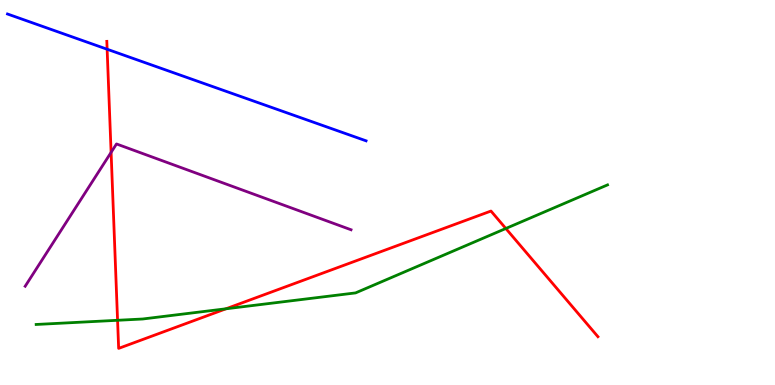[{'lines': ['blue', 'red'], 'intersections': [{'x': 1.38, 'y': 8.72}]}, {'lines': ['green', 'red'], 'intersections': [{'x': 1.52, 'y': 1.68}, {'x': 2.92, 'y': 1.98}, {'x': 6.53, 'y': 4.07}]}, {'lines': ['purple', 'red'], 'intersections': [{'x': 1.43, 'y': 6.04}]}, {'lines': ['blue', 'green'], 'intersections': []}, {'lines': ['blue', 'purple'], 'intersections': []}, {'lines': ['green', 'purple'], 'intersections': []}]